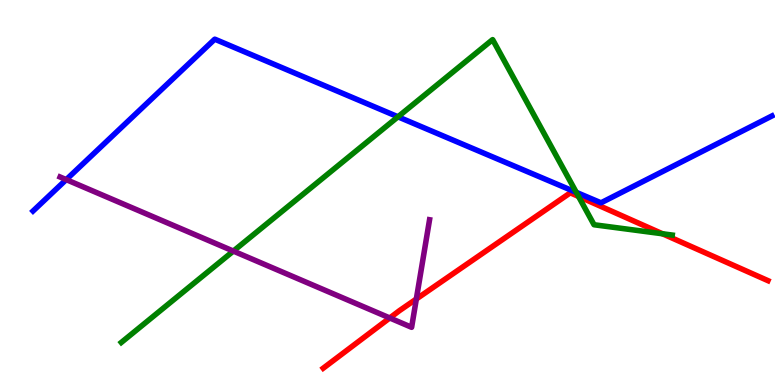[{'lines': ['blue', 'red'], 'intersections': []}, {'lines': ['green', 'red'], 'intersections': [{'x': 7.47, 'y': 4.9}, {'x': 8.55, 'y': 3.93}]}, {'lines': ['purple', 'red'], 'intersections': [{'x': 5.03, 'y': 1.74}, {'x': 5.37, 'y': 2.23}]}, {'lines': ['blue', 'green'], 'intersections': [{'x': 5.14, 'y': 6.97}, {'x': 7.44, 'y': 5.0}]}, {'lines': ['blue', 'purple'], 'intersections': [{'x': 0.855, 'y': 5.33}]}, {'lines': ['green', 'purple'], 'intersections': [{'x': 3.01, 'y': 3.48}]}]